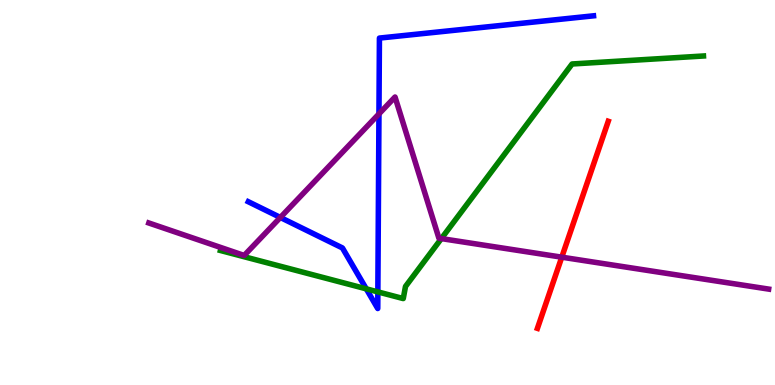[{'lines': ['blue', 'red'], 'intersections': []}, {'lines': ['green', 'red'], 'intersections': []}, {'lines': ['purple', 'red'], 'intersections': [{'x': 7.25, 'y': 3.32}]}, {'lines': ['blue', 'green'], 'intersections': [{'x': 4.73, 'y': 2.5}, {'x': 4.88, 'y': 2.42}]}, {'lines': ['blue', 'purple'], 'intersections': [{'x': 3.62, 'y': 4.35}, {'x': 4.89, 'y': 7.04}]}, {'lines': ['green', 'purple'], 'intersections': [{'x': 5.69, 'y': 3.8}]}]